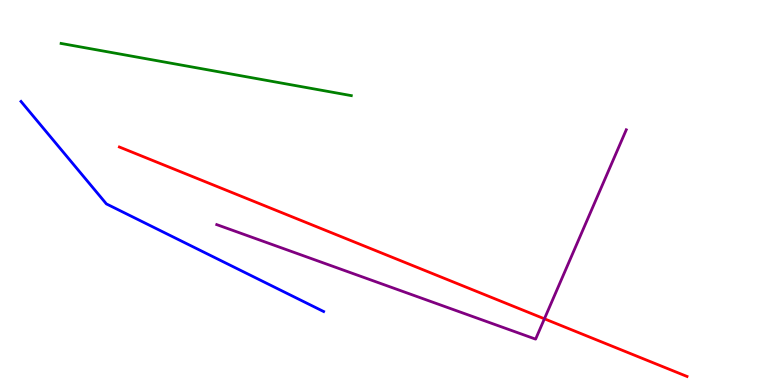[{'lines': ['blue', 'red'], 'intersections': []}, {'lines': ['green', 'red'], 'intersections': []}, {'lines': ['purple', 'red'], 'intersections': [{'x': 7.02, 'y': 1.72}]}, {'lines': ['blue', 'green'], 'intersections': []}, {'lines': ['blue', 'purple'], 'intersections': []}, {'lines': ['green', 'purple'], 'intersections': []}]